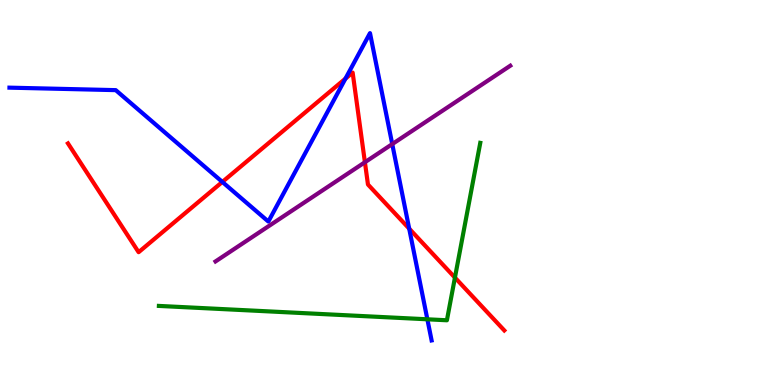[{'lines': ['blue', 'red'], 'intersections': [{'x': 2.87, 'y': 5.27}, {'x': 4.46, 'y': 7.96}, {'x': 5.28, 'y': 4.06}]}, {'lines': ['green', 'red'], 'intersections': [{'x': 5.87, 'y': 2.79}]}, {'lines': ['purple', 'red'], 'intersections': [{'x': 4.71, 'y': 5.79}]}, {'lines': ['blue', 'green'], 'intersections': [{'x': 5.51, 'y': 1.71}]}, {'lines': ['blue', 'purple'], 'intersections': [{'x': 5.06, 'y': 6.26}]}, {'lines': ['green', 'purple'], 'intersections': []}]